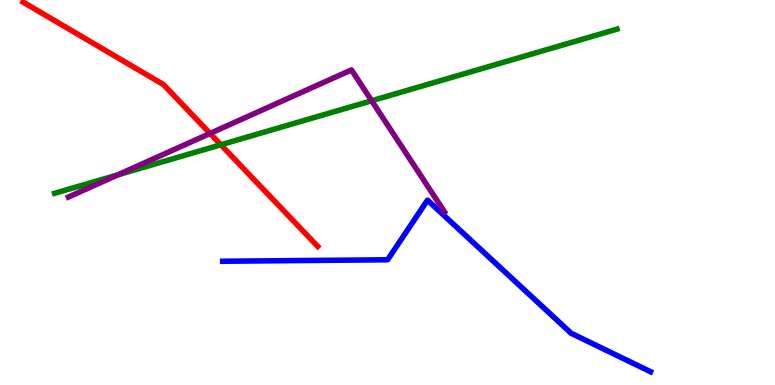[{'lines': ['blue', 'red'], 'intersections': []}, {'lines': ['green', 'red'], 'intersections': [{'x': 2.85, 'y': 6.24}]}, {'lines': ['purple', 'red'], 'intersections': [{'x': 2.71, 'y': 6.53}]}, {'lines': ['blue', 'green'], 'intersections': []}, {'lines': ['blue', 'purple'], 'intersections': []}, {'lines': ['green', 'purple'], 'intersections': [{'x': 1.52, 'y': 5.46}, {'x': 4.8, 'y': 7.38}]}]